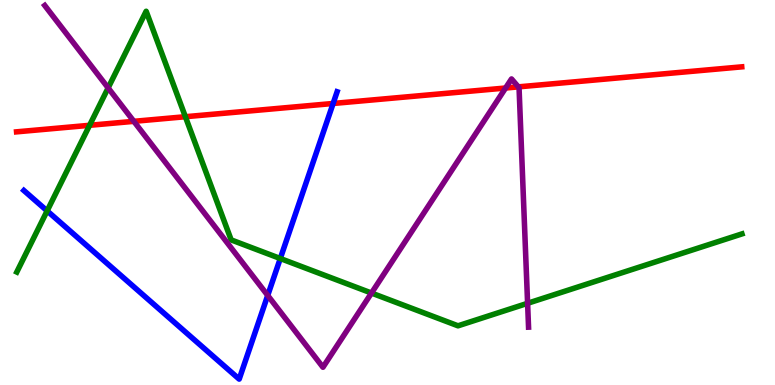[{'lines': ['blue', 'red'], 'intersections': [{'x': 4.3, 'y': 7.31}]}, {'lines': ['green', 'red'], 'intersections': [{'x': 1.16, 'y': 6.75}, {'x': 2.39, 'y': 6.97}]}, {'lines': ['purple', 'red'], 'intersections': [{'x': 1.73, 'y': 6.85}, {'x': 6.52, 'y': 7.71}, {'x': 6.69, 'y': 7.74}]}, {'lines': ['blue', 'green'], 'intersections': [{'x': 0.608, 'y': 4.52}, {'x': 3.62, 'y': 3.29}]}, {'lines': ['blue', 'purple'], 'intersections': [{'x': 3.45, 'y': 2.33}]}, {'lines': ['green', 'purple'], 'intersections': [{'x': 1.4, 'y': 7.72}, {'x': 4.79, 'y': 2.39}, {'x': 6.81, 'y': 2.12}]}]